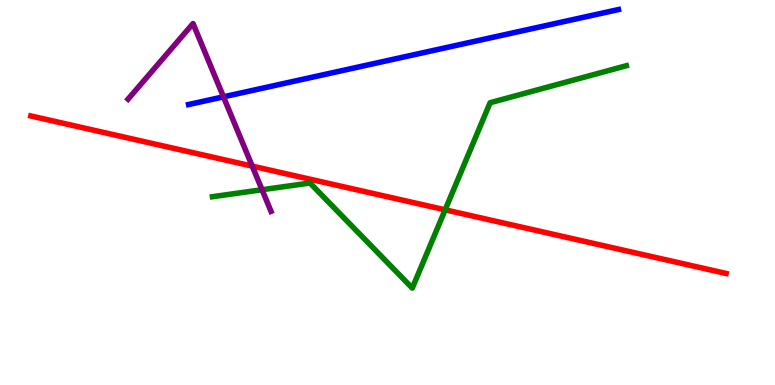[{'lines': ['blue', 'red'], 'intersections': []}, {'lines': ['green', 'red'], 'intersections': [{'x': 5.74, 'y': 4.55}]}, {'lines': ['purple', 'red'], 'intersections': [{'x': 3.25, 'y': 5.69}]}, {'lines': ['blue', 'green'], 'intersections': []}, {'lines': ['blue', 'purple'], 'intersections': [{'x': 2.88, 'y': 7.49}]}, {'lines': ['green', 'purple'], 'intersections': [{'x': 3.38, 'y': 5.07}]}]